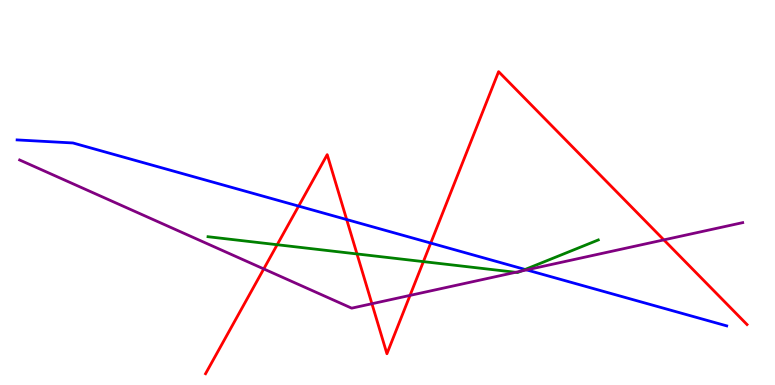[{'lines': ['blue', 'red'], 'intersections': [{'x': 3.85, 'y': 4.65}, {'x': 4.47, 'y': 4.3}, {'x': 5.56, 'y': 3.69}]}, {'lines': ['green', 'red'], 'intersections': [{'x': 3.58, 'y': 3.64}, {'x': 4.61, 'y': 3.4}, {'x': 5.46, 'y': 3.2}]}, {'lines': ['purple', 'red'], 'intersections': [{'x': 3.4, 'y': 3.02}, {'x': 4.8, 'y': 2.11}, {'x': 5.29, 'y': 2.33}, {'x': 8.57, 'y': 3.77}]}, {'lines': ['blue', 'green'], 'intersections': [{'x': 6.78, 'y': 3.0}]}, {'lines': ['blue', 'purple'], 'intersections': [{'x': 6.8, 'y': 2.99}]}, {'lines': ['green', 'purple'], 'intersections': [{'x': 6.65, 'y': 2.93}, {'x': 6.72, 'y': 2.96}]}]